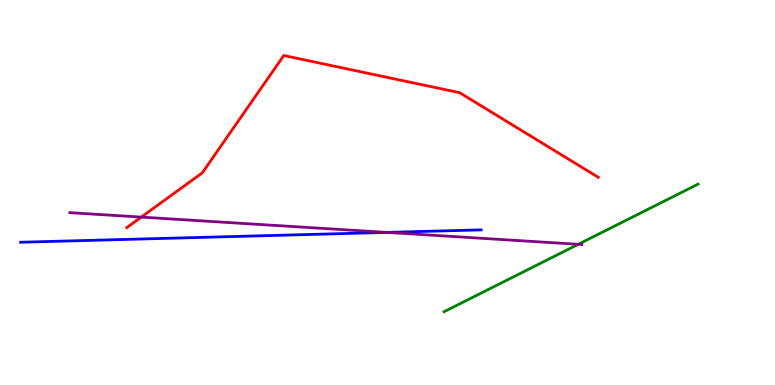[{'lines': ['blue', 'red'], 'intersections': []}, {'lines': ['green', 'red'], 'intersections': []}, {'lines': ['purple', 'red'], 'intersections': [{'x': 1.82, 'y': 4.36}]}, {'lines': ['blue', 'green'], 'intersections': []}, {'lines': ['blue', 'purple'], 'intersections': [{'x': 4.99, 'y': 3.96}]}, {'lines': ['green', 'purple'], 'intersections': [{'x': 7.46, 'y': 3.65}]}]